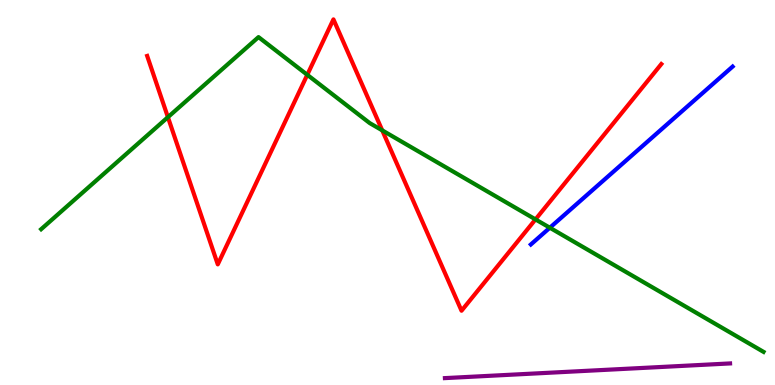[{'lines': ['blue', 'red'], 'intersections': []}, {'lines': ['green', 'red'], 'intersections': [{'x': 2.17, 'y': 6.96}, {'x': 3.96, 'y': 8.06}, {'x': 4.93, 'y': 6.61}, {'x': 6.91, 'y': 4.3}]}, {'lines': ['purple', 'red'], 'intersections': []}, {'lines': ['blue', 'green'], 'intersections': [{'x': 7.09, 'y': 4.08}]}, {'lines': ['blue', 'purple'], 'intersections': []}, {'lines': ['green', 'purple'], 'intersections': []}]